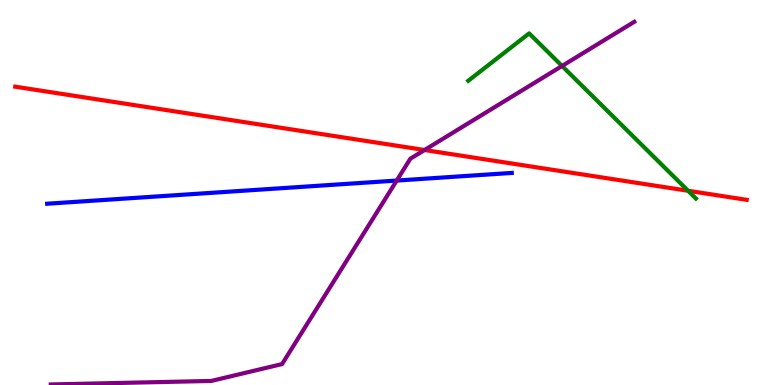[{'lines': ['blue', 'red'], 'intersections': []}, {'lines': ['green', 'red'], 'intersections': [{'x': 8.88, 'y': 5.04}]}, {'lines': ['purple', 'red'], 'intersections': [{'x': 5.48, 'y': 6.1}]}, {'lines': ['blue', 'green'], 'intersections': []}, {'lines': ['blue', 'purple'], 'intersections': [{'x': 5.12, 'y': 5.31}]}, {'lines': ['green', 'purple'], 'intersections': [{'x': 7.25, 'y': 8.29}]}]